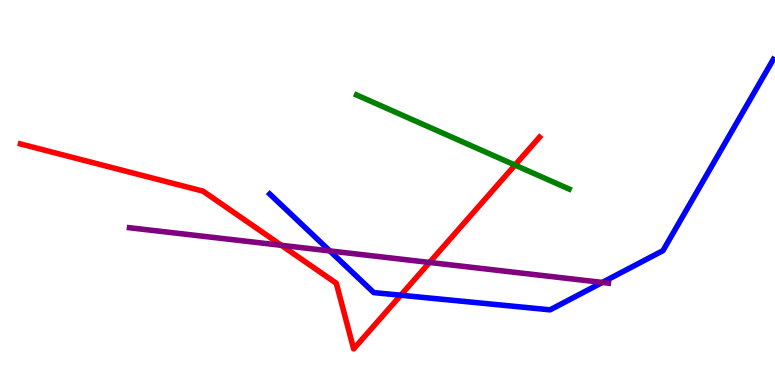[{'lines': ['blue', 'red'], 'intersections': [{'x': 5.17, 'y': 2.33}]}, {'lines': ['green', 'red'], 'intersections': [{'x': 6.65, 'y': 5.71}]}, {'lines': ['purple', 'red'], 'intersections': [{'x': 3.63, 'y': 3.63}, {'x': 5.54, 'y': 3.18}]}, {'lines': ['blue', 'green'], 'intersections': []}, {'lines': ['blue', 'purple'], 'intersections': [{'x': 4.26, 'y': 3.48}, {'x': 7.77, 'y': 2.66}]}, {'lines': ['green', 'purple'], 'intersections': []}]